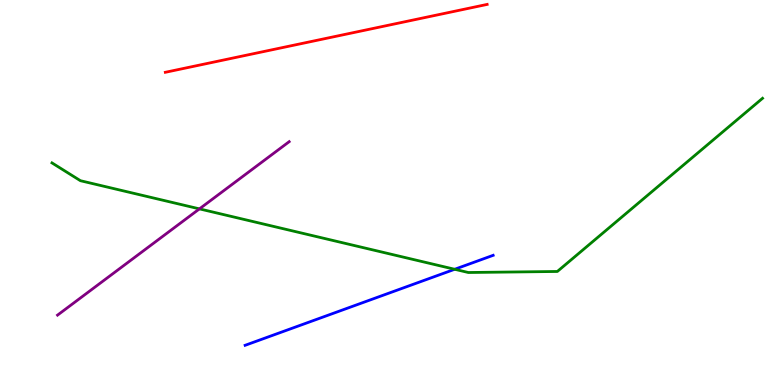[{'lines': ['blue', 'red'], 'intersections': []}, {'lines': ['green', 'red'], 'intersections': []}, {'lines': ['purple', 'red'], 'intersections': []}, {'lines': ['blue', 'green'], 'intersections': [{'x': 5.87, 'y': 3.01}]}, {'lines': ['blue', 'purple'], 'intersections': []}, {'lines': ['green', 'purple'], 'intersections': [{'x': 2.57, 'y': 4.57}]}]